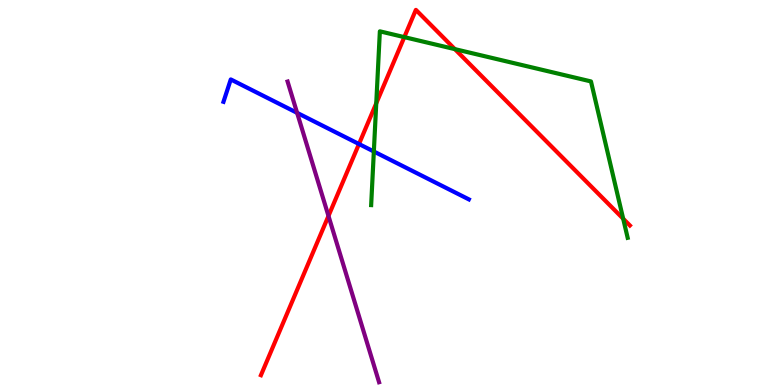[{'lines': ['blue', 'red'], 'intersections': [{'x': 4.63, 'y': 6.26}]}, {'lines': ['green', 'red'], 'intersections': [{'x': 4.85, 'y': 7.32}, {'x': 5.22, 'y': 9.04}, {'x': 5.87, 'y': 8.72}, {'x': 8.04, 'y': 4.32}]}, {'lines': ['purple', 'red'], 'intersections': [{'x': 4.24, 'y': 4.39}]}, {'lines': ['blue', 'green'], 'intersections': [{'x': 4.82, 'y': 6.06}]}, {'lines': ['blue', 'purple'], 'intersections': [{'x': 3.83, 'y': 7.07}]}, {'lines': ['green', 'purple'], 'intersections': []}]